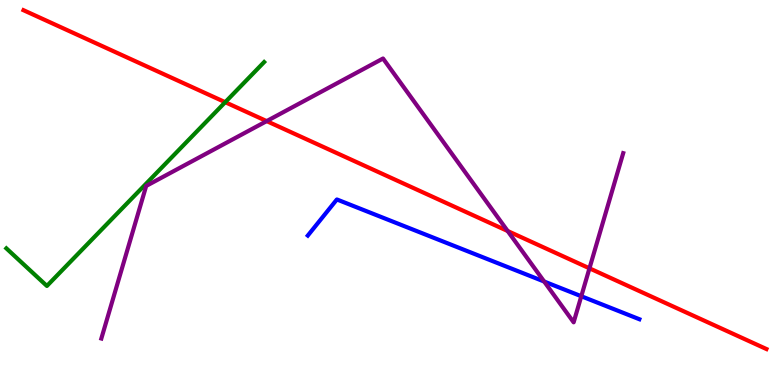[{'lines': ['blue', 'red'], 'intersections': []}, {'lines': ['green', 'red'], 'intersections': [{'x': 2.91, 'y': 7.35}]}, {'lines': ['purple', 'red'], 'intersections': [{'x': 3.44, 'y': 6.85}, {'x': 6.55, 'y': 4.0}, {'x': 7.61, 'y': 3.03}]}, {'lines': ['blue', 'green'], 'intersections': []}, {'lines': ['blue', 'purple'], 'intersections': [{'x': 7.02, 'y': 2.69}, {'x': 7.5, 'y': 2.31}]}, {'lines': ['green', 'purple'], 'intersections': []}]